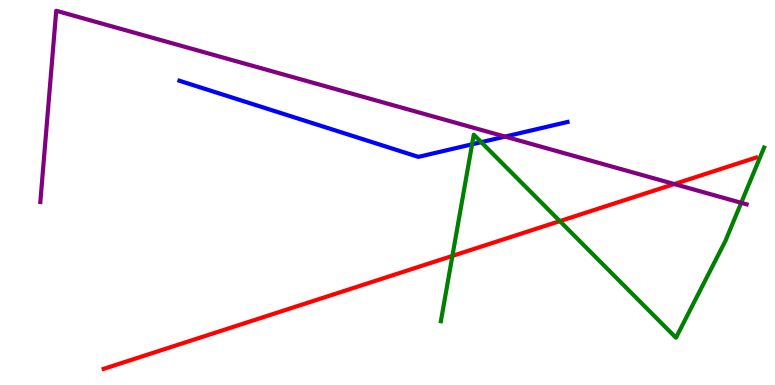[{'lines': ['blue', 'red'], 'intersections': []}, {'lines': ['green', 'red'], 'intersections': [{'x': 5.84, 'y': 3.35}, {'x': 7.22, 'y': 4.26}]}, {'lines': ['purple', 'red'], 'intersections': [{'x': 8.7, 'y': 5.22}]}, {'lines': ['blue', 'green'], 'intersections': [{'x': 6.09, 'y': 6.25}, {'x': 6.21, 'y': 6.31}]}, {'lines': ['blue', 'purple'], 'intersections': [{'x': 6.52, 'y': 6.45}]}, {'lines': ['green', 'purple'], 'intersections': [{'x': 9.56, 'y': 4.73}]}]